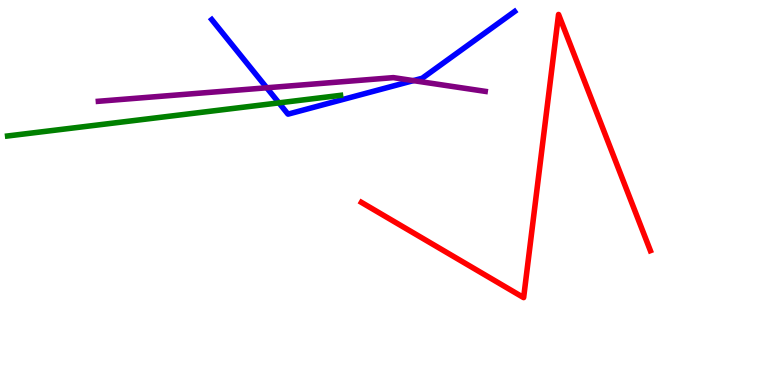[{'lines': ['blue', 'red'], 'intersections': []}, {'lines': ['green', 'red'], 'intersections': []}, {'lines': ['purple', 'red'], 'intersections': []}, {'lines': ['blue', 'green'], 'intersections': [{'x': 3.6, 'y': 7.33}]}, {'lines': ['blue', 'purple'], 'intersections': [{'x': 3.44, 'y': 7.72}, {'x': 5.33, 'y': 7.91}]}, {'lines': ['green', 'purple'], 'intersections': []}]